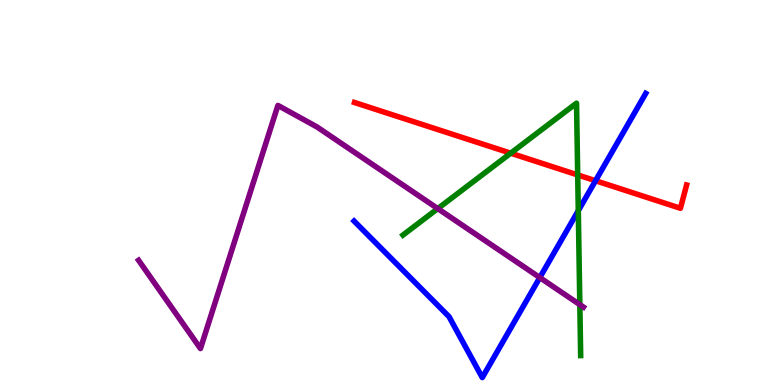[{'lines': ['blue', 'red'], 'intersections': [{'x': 7.68, 'y': 5.31}]}, {'lines': ['green', 'red'], 'intersections': [{'x': 6.59, 'y': 6.02}, {'x': 7.45, 'y': 5.46}]}, {'lines': ['purple', 'red'], 'intersections': []}, {'lines': ['blue', 'green'], 'intersections': [{'x': 7.46, 'y': 4.53}]}, {'lines': ['blue', 'purple'], 'intersections': [{'x': 6.97, 'y': 2.79}]}, {'lines': ['green', 'purple'], 'intersections': [{'x': 5.65, 'y': 4.58}, {'x': 7.48, 'y': 2.09}]}]